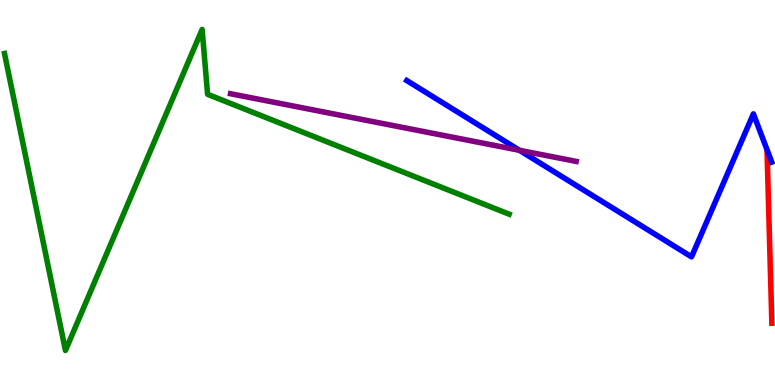[{'lines': ['blue', 'red'], 'intersections': []}, {'lines': ['green', 'red'], 'intersections': []}, {'lines': ['purple', 'red'], 'intersections': []}, {'lines': ['blue', 'green'], 'intersections': []}, {'lines': ['blue', 'purple'], 'intersections': [{'x': 6.7, 'y': 6.1}]}, {'lines': ['green', 'purple'], 'intersections': []}]